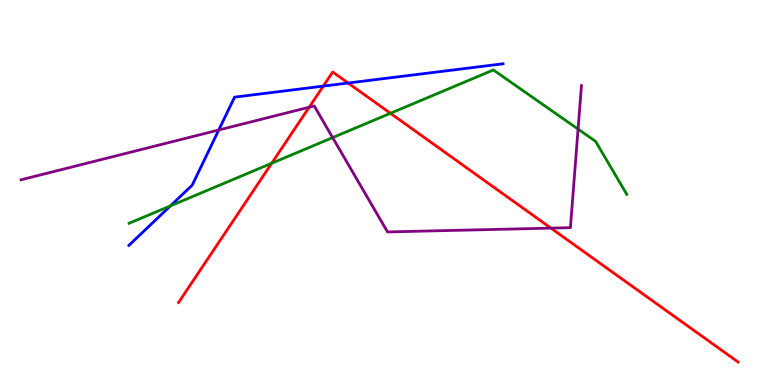[{'lines': ['blue', 'red'], 'intersections': [{'x': 4.17, 'y': 7.76}, {'x': 4.49, 'y': 7.84}]}, {'lines': ['green', 'red'], 'intersections': [{'x': 3.51, 'y': 5.76}, {'x': 5.04, 'y': 7.06}]}, {'lines': ['purple', 'red'], 'intersections': [{'x': 3.99, 'y': 7.21}, {'x': 7.11, 'y': 4.07}]}, {'lines': ['blue', 'green'], 'intersections': [{'x': 2.2, 'y': 4.65}]}, {'lines': ['blue', 'purple'], 'intersections': [{'x': 2.82, 'y': 6.62}]}, {'lines': ['green', 'purple'], 'intersections': [{'x': 4.29, 'y': 6.43}, {'x': 7.46, 'y': 6.65}]}]